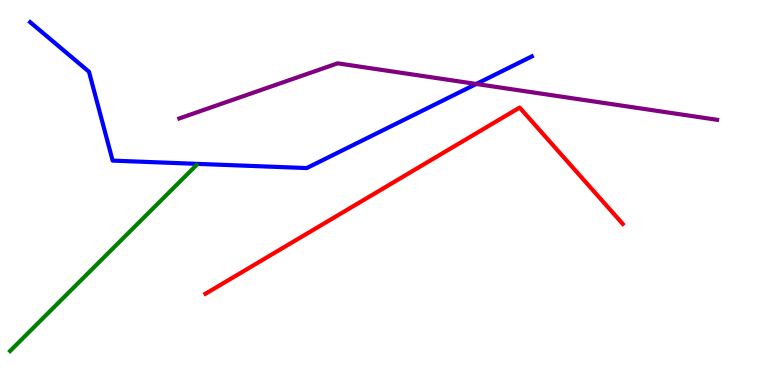[{'lines': ['blue', 'red'], 'intersections': []}, {'lines': ['green', 'red'], 'intersections': []}, {'lines': ['purple', 'red'], 'intersections': []}, {'lines': ['blue', 'green'], 'intersections': []}, {'lines': ['blue', 'purple'], 'intersections': [{'x': 6.15, 'y': 7.82}]}, {'lines': ['green', 'purple'], 'intersections': []}]